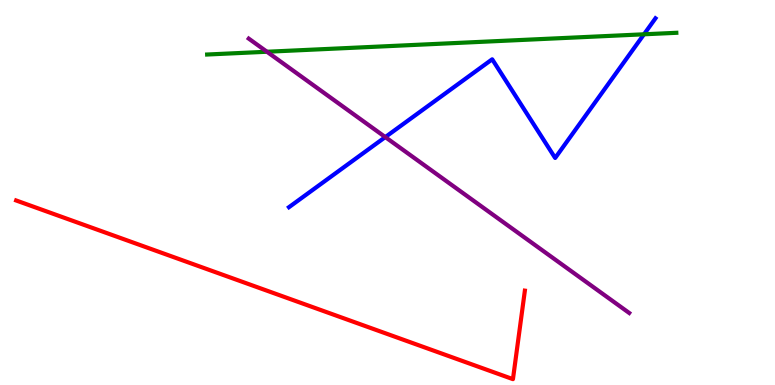[{'lines': ['blue', 'red'], 'intersections': []}, {'lines': ['green', 'red'], 'intersections': []}, {'lines': ['purple', 'red'], 'intersections': []}, {'lines': ['blue', 'green'], 'intersections': [{'x': 8.31, 'y': 9.11}]}, {'lines': ['blue', 'purple'], 'intersections': [{'x': 4.97, 'y': 6.44}]}, {'lines': ['green', 'purple'], 'intersections': [{'x': 3.44, 'y': 8.66}]}]